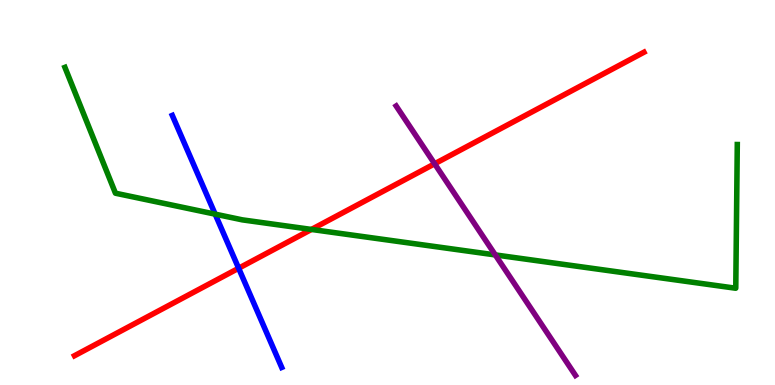[{'lines': ['blue', 'red'], 'intersections': [{'x': 3.08, 'y': 3.03}]}, {'lines': ['green', 'red'], 'intersections': [{'x': 4.02, 'y': 4.04}]}, {'lines': ['purple', 'red'], 'intersections': [{'x': 5.61, 'y': 5.75}]}, {'lines': ['blue', 'green'], 'intersections': [{'x': 2.78, 'y': 4.44}]}, {'lines': ['blue', 'purple'], 'intersections': []}, {'lines': ['green', 'purple'], 'intersections': [{'x': 6.39, 'y': 3.38}]}]